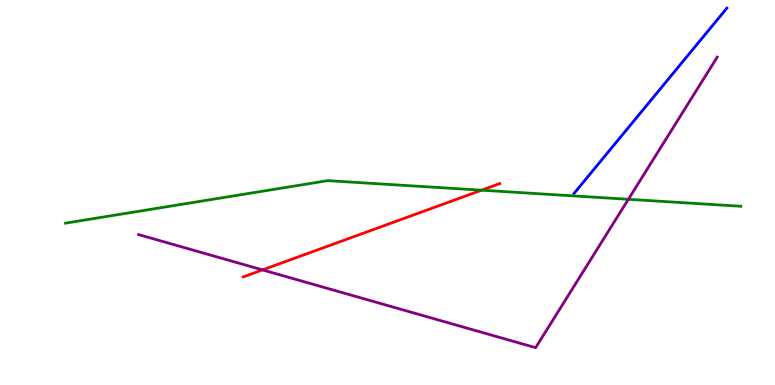[{'lines': ['blue', 'red'], 'intersections': []}, {'lines': ['green', 'red'], 'intersections': [{'x': 6.21, 'y': 5.06}]}, {'lines': ['purple', 'red'], 'intersections': [{'x': 3.39, 'y': 2.99}]}, {'lines': ['blue', 'green'], 'intersections': []}, {'lines': ['blue', 'purple'], 'intersections': []}, {'lines': ['green', 'purple'], 'intersections': [{'x': 8.11, 'y': 4.82}]}]